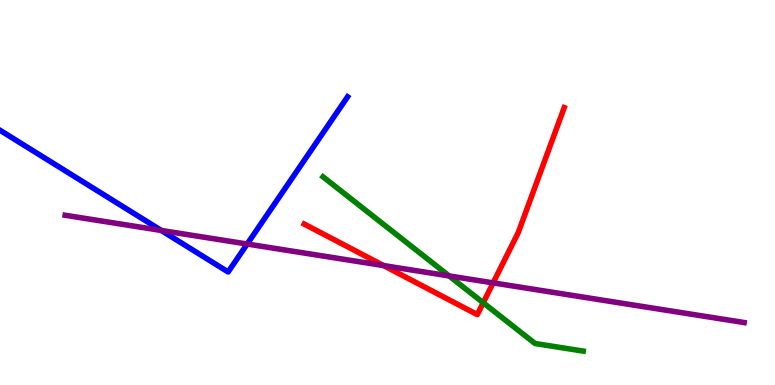[{'lines': ['blue', 'red'], 'intersections': []}, {'lines': ['green', 'red'], 'intersections': [{'x': 6.24, 'y': 2.14}]}, {'lines': ['purple', 'red'], 'intersections': [{'x': 4.95, 'y': 3.1}, {'x': 6.36, 'y': 2.65}]}, {'lines': ['blue', 'green'], 'intersections': []}, {'lines': ['blue', 'purple'], 'intersections': [{'x': 2.08, 'y': 4.01}, {'x': 3.19, 'y': 3.66}]}, {'lines': ['green', 'purple'], 'intersections': [{'x': 5.79, 'y': 2.83}]}]